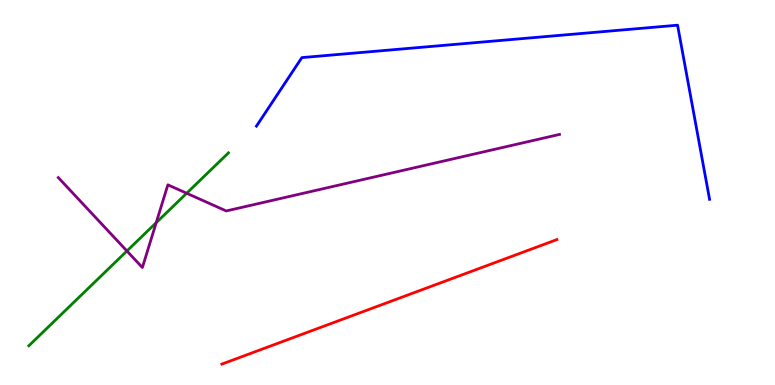[{'lines': ['blue', 'red'], 'intersections': []}, {'lines': ['green', 'red'], 'intersections': []}, {'lines': ['purple', 'red'], 'intersections': []}, {'lines': ['blue', 'green'], 'intersections': []}, {'lines': ['blue', 'purple'], 'intersections': []}, {'lines': ['green', 'purple'], 'intersections': [{'x': 1.64, 'y': 3.48}, {'x': 2.02, 'y': 4.22}, {'x': 2.41, 'y': 4.98}]}]